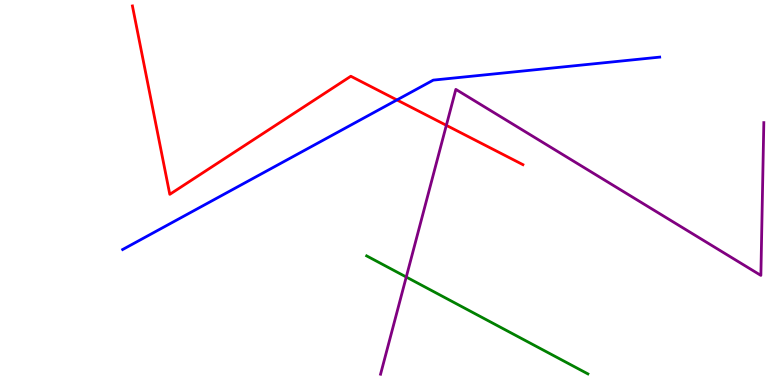[{'lines': ['blue', 'red'], 'intersections': [{'x': 5.12, 'y': 7.4}]}, {'lines': ['green', 'red'], 'intersections': []}, {'lines': ['purple', 'red'], 'intersections': [{'x': 5.76, 'y': 6.74}]}, {'lines': ['blue', 'green'], 'intersections': []}, {'lines': ['blue', 'purple'], 'intersections': []}, {'lines': ['green', 'purple'], 'intersections': [{'x': 5.24, 'y': 2.8}]}]